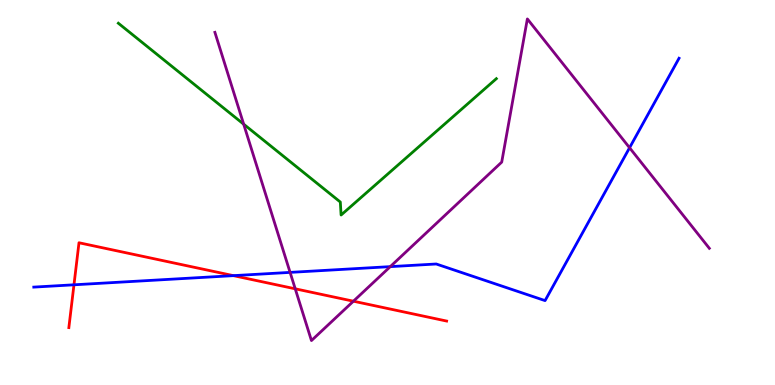[{'lines': ['blue', 'red'], 'intersections': [{'x': 0.954, 'y': 2.6}, {'x': 3.01, 'y': 2.84}]}, {'lines': ['green', 'red'], 'intersections': []}, {'lines': ['purple', 'red'], 'intersections': [{'x': 3.81, 'y': 2.5}, {'x': 4.56, 'y': 2.18}]}, {'lines': ['blue', 'green'], 'intersections': []}, {'lines': ['blue', 'purple'], 'intersections': [{'x': 3.74, 'y': 2.93}, {'x': 5.04, 'y': 3.07}, {'x': 8.12, 'y': 6.16}]}, {'lines': ['green', 'purple'], 'intersections': [{'x': 3.14, 'y': 6.77}]}]